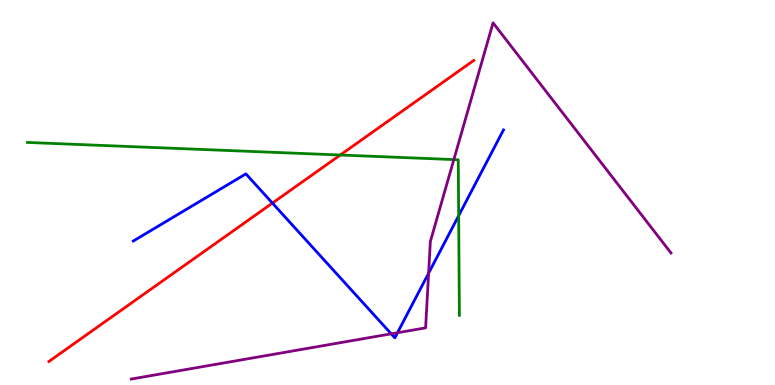[{'lines': ['blue', 'red'], 'intersections': [{'x': 3.52, 'y': 4.72}]}, {'lines': ['green', 'red'], 'intersections': [{'x': 4.39, 'y': 5.97}]}, {'lines': ['purple', 'red'], 'intersections': []}, {'lines': ['blue', 'green'], 'intersections': [{'x': 5.92, 'y': 4.4}]}, {'lines': ['blue', 'purple'], 'intersections': [{'x': 5.05, 'y': 1.33}, {'x': 5.13, 'y': 1.36}, {'x': 5.53, 'y': 2.9}]}, {'lines': ['green', 'purple'], 'intersections': [{'x': 5.86, 'y': 5.85}]}]